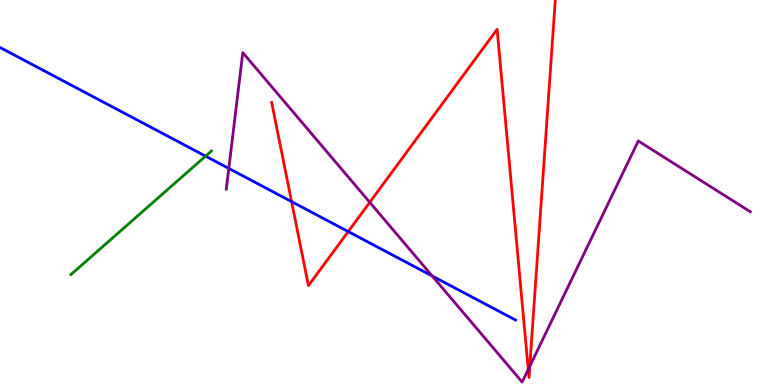[{'lines': ['blue', 'red'], 'intersections': [{'x': 3.76, 'y': 4.76}, {'x': 4.49, 'y': 3.99}]}, {'lines': ['green', 'red'], 'intersections': []}, {'lines': ['purple', 'red'], 'intersections': [{'x': 4.77, 'y': 4.74}, {'x': 6.82, 'y': 0.403}, {'x': 6.84, 'y': 0.486}]}, {'lines': ['blue', 'green'], 'intersections': [{'x': 2.65, 'y': 5.94}]}, {'lines': ['blue', 'purple'], 'intersections': [{'x': 2.95, 'y': 5.63}, {'x': 5.58, 'y': 2.83}]}, {'lines': ['green', 'purple'], 'intersections': []}]